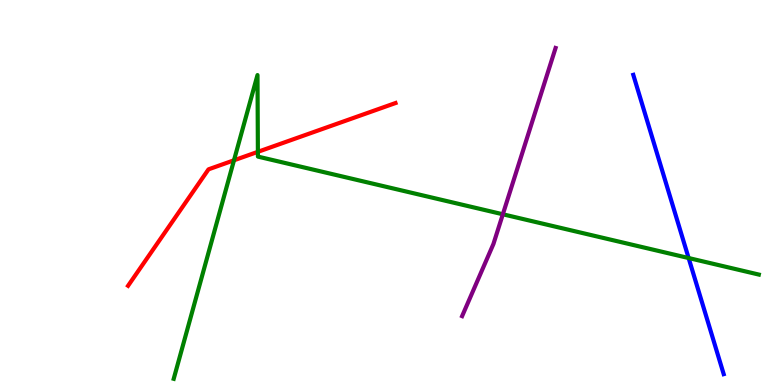[{'lines': ['blue', 'red'], 'intersections': []}, {'lines': ['green', 'red'], 'intersections': [{'x': 3.02, 'y': 5.84}, {'x': 3.33, 'y': 6.06}]}, {'lines': ['purple', 'red'], 'intersections': []}, {'lines': ['blue', 'green'], 'intersections': [{'x': 8.89, 'y': 3.3}]}, {'lines': ['blue', 'purple'], 'intersections': []}, {'lines': ['green', 'purple'], 'intersections': [{'x': 6.49, 'y': 4.43}]}]